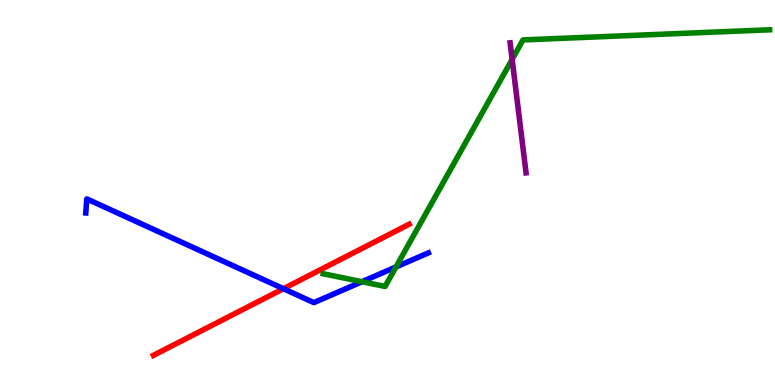[{'lines': ['blue', 'red'], 'intersections': [{'x': 3.66, 'y': 2.5}]}, {'lines': ['green', 'red'], 'intersections': []}, {'lines': ['purple', 'red'], 'intersections': []}, {'lines': ['blue', 'green'], 'intersections': [{'x': 4.67, 'y': 2.68}, {'x': 5.11, 'y': 3.07}]}, {'lines': ['blue', 'purple'], 'intersections': []}, {'lines': ['green', 'purple'], 'intersections': [{'x': 6.61, 'y': 8.46}]}]